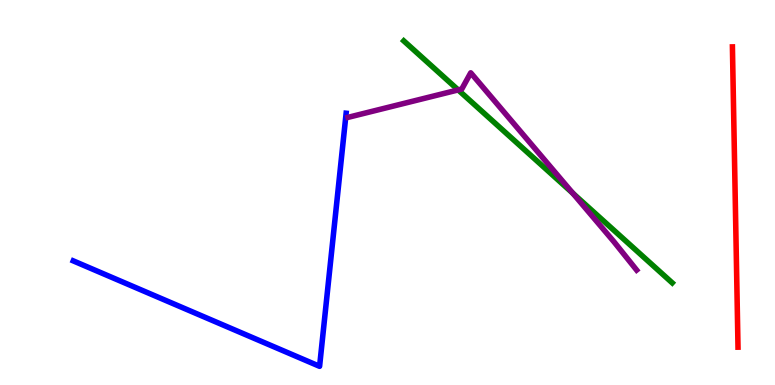[{'lines': ['blue', 'red'], 'intersections': []}, {'lines': ['green', 'red'], 'intersections': []}, {'lines': ['purple', 'red'], 'intersections': []}, {'lines': ['blue', 'green'], 'intersections': []}, {'lines': ['blue', 'purple'], 'intersections': []}, {'lines': ['green', 'purple'], 'intersections': [{'x': 5.91, 'y': 7.66}, {'x': 7.39, 'y': 4.98}]}]